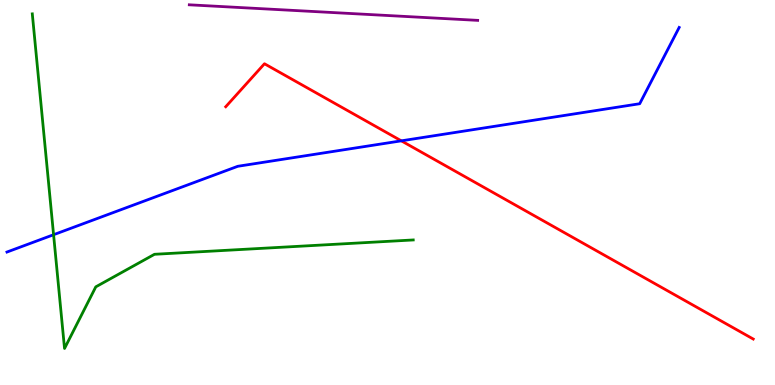[{'lines': ['blue', 'red'], 'intersections': [{'x': 5.18, 'y': 6.34}]}, {'lines': ['green', 'red'], 'intersections': []}, {'lines': ['purple', 'red'], 'intersections': []}, {'lines': ['blue', 'green'], 'intersections': [{'x': 0.691, 'y': 3.9}]}, {'lines': ['blue', 'purple'], 'intersections': []}, {'lines': ['green', 'purple'], 'intersections': []}]